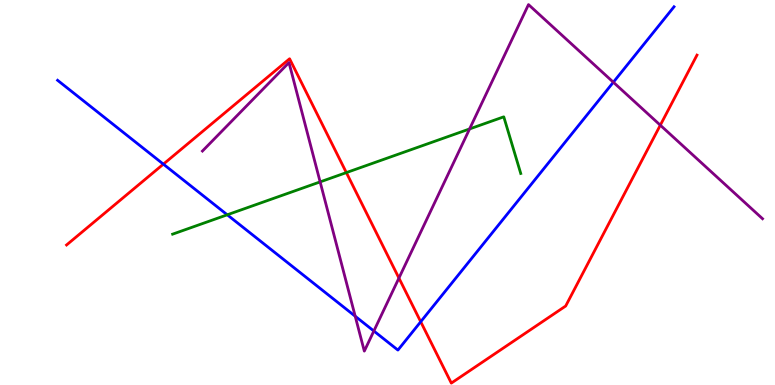[{'lines': ['blue', 'red'], 'intersections': [{'x': 2.11, 'y': 5.74}, {'x': 5.43, 'y': 1.64}]}, {'lines': ['green', 'red'], 'intersections': [{'x': 4.47, 'y': 5.52}]}, {'lines': ['purple', 'red'], 'intersections': [{'x': 5.15, 'y': 2.78}, {'x': 8.52, 'y': 6.75}]}, {'lines': ['blue', 'green'], 'intersections': [{'x': 2.93, 'y': 4.42}]}, {'lines': ['blue', 'purple'], 'intersections': [{'x': 4.58, 'y': 1.79}, {'x': 4.82, 'y': 1.4}, {'x': 7.91, 'y': 7.86}]}, {'lines': ['green', 'purple'], 'intersections': [{'x': 4.13, 'y': 5.28}, {'x': 6.06, 'y': 6.65}]}]